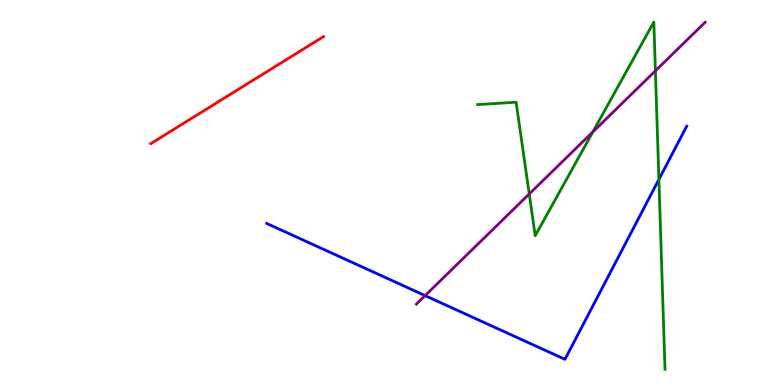[{'lines': ['blue', 'red'], 'intersections': []}, {'lines': ['green', 'red'], 'intersections': []}, {'lines': ['purple', 'red'], 'intersections': []}, {'lines': ['blue', 'green'], 'intersections': [{'x': 8.5, 'y': 5.34}]}, {'lines': ['blue', 'purple'], 'intersections': [{'x': 5.49, 'y': 2.32}]}, {'lines': ['green', 'purple'], 'intersections': [{'x': 6.83, 'y': 4.96}, {'x': 7.65, 'y': 6.57}, {'x': 8.46, 'y': 8.16}]}]